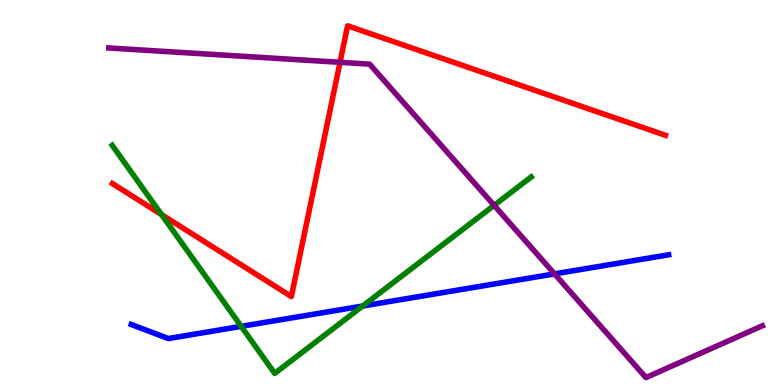[{'lines': ['blue', 'red'], 'intersections': []}, {'lines': ['green', 'red'], 'intersections': [{'x': 2.08, 'y': 4.43}]}, {'lines': ['purple', 'red'], 'intersections': [{'x': 4.39, 'y': 8.38}]}, {'lines': ['blue', 'green'], 'intersections': [{'x': 3.11, 'y': 1.52}, {'x': 4.68, 'y': 2.05}]}, {'lines': ['blue', 'purple'], 'intersections': [{'x': 7.16, 'y': 2.89}]}, {'lines': ['green', 'purple'], 'intersections': [{'x': 6.38, 'y': 4.67}]}]